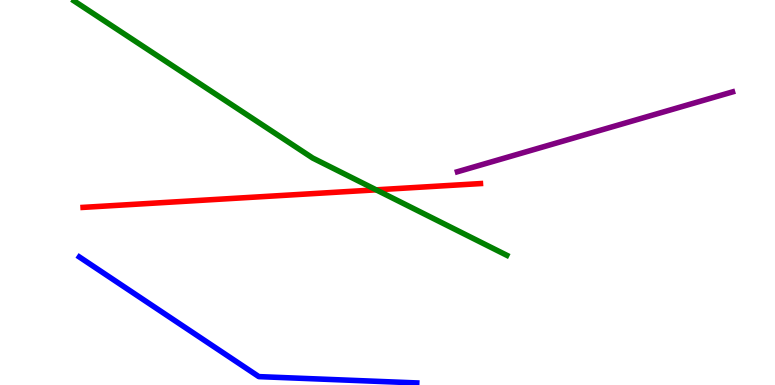[{'lines': ['blue', 'red'], 'intersections': []}, {'lines': ['green', 'red'], 'intersections': [{'x': 4.85, 'y': 5.07}]}, {'lines': ['purple', 'red'], 'intersections': []}, {'lines': ['blue', 'green'], 'intersections': []}, {'lines': ['blue', 'purple'], 'intersections': []}, {'lines': ['green', 'purple'], 'intersections': []}]